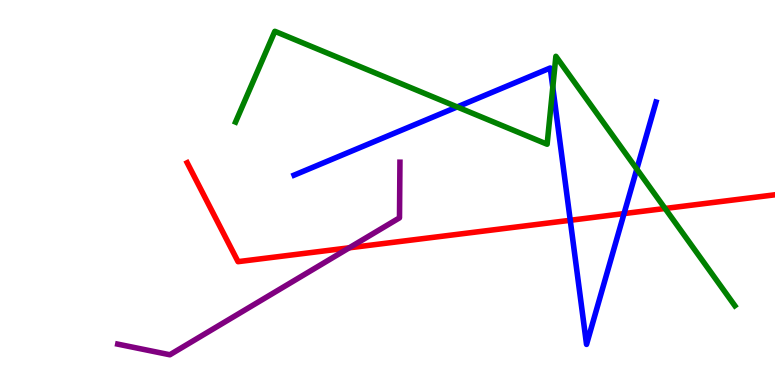[{'lines': ['blue', 'red'], 'intersections': [{'x': 7.36, 'y': 4.28}, {'x': 8.05, 'y': 4.45}]}, {'lines': ['green', 'red'], 'intersections': [{'x': 8.58, 'y': 4.59}]}, {'lines': ['purple', 'red'], 'intersections': [{'x': 4.51, 'y': 3.56}]}, {'lines': ['blue', 'green'], 'intersections': [{'x': 5.9, 'y': 7.22}, {'x': 7.13, 'y': 7.73}, {'x': 8.22, 'y': 5.61}]}, {'lines': ['blue', 'purple'], 'intersections': []}, {'lines': ['green', 'purple'], 'intersections': []}]